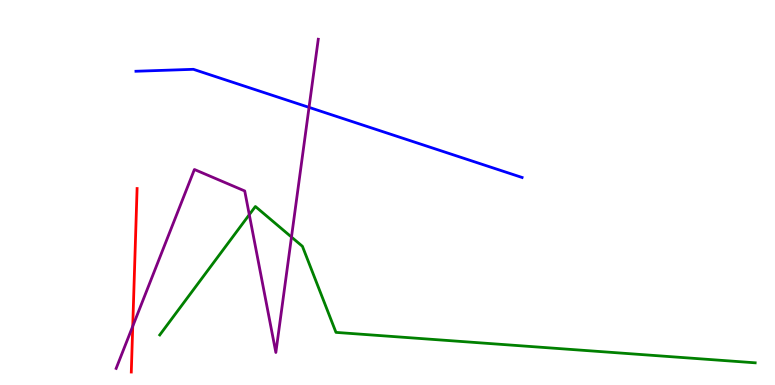[{'lines': ['blue', 'red'], 'intersections': []}, {'lines': ['green', 'red'], 'intersections': []}, {'lines': ['purple', 'red'], 'intersections': [{'x': 1.71, 'y': 1.53}]}, {'lines': ['blue', 'green'], 'intersections': []}, {'lines': ['blue', 'purple'], 'intersections': [{'x': 3.99, 'y': 7.21}]}, {'lines': ['green', 'purple'], 'intersections': [{'x': 3.22, 'y': 4.42}, {'x': 3.76, 'y': 3.84}]}]